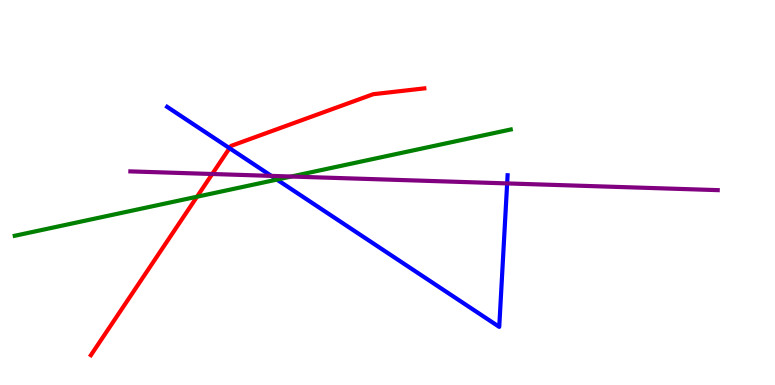[{'lines': ['blue', 'red'], 'intersections': [{'x': 2.96, 'y': 6.15}]}, {'lines': ['green', 'red'], 'intersections': [{'x': 2.54, 'y': 4.89}]}, {'lines': ['purple', 'red'], 'intersections': [{'x': 2.74, 'y': 5.48}]}, {'lines': ['blue', 'green'], 'intersections': [{'x': 3.57, 'y': 5.34}]}, {'lines': ['blue', 'purple'], 'intersections': [{'x': 3.5, 'y': 5.43}, {'x': 6.54, 'y': 5.24}]}, {'lines': ['green', 'purple'], 'intersections': [{'x': 3.76, 'y': 5.41}]}]